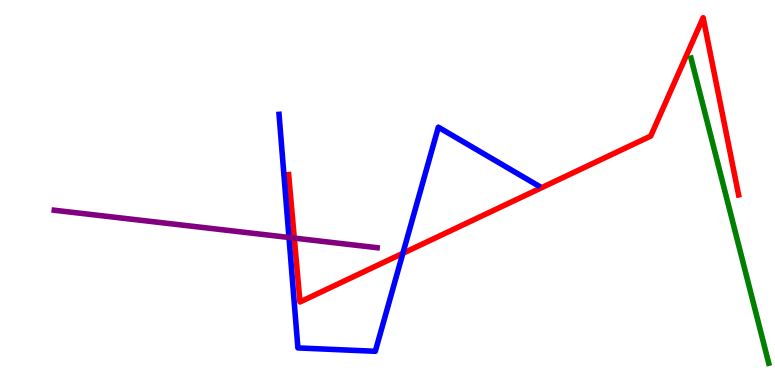[{'lines': ['blue', 'red'], 'intersections': [{'x': 5.2, 'y': 3.42}]}, {'lines': ['green', 'red'], 'intersections': []}, {'lines': ['purple', 'red'], 'intersections': [{'x': 3.8, 'y': 3.82}]}, {'lines': ['blue', 'green'], 'intersections': []}, {'lines': ['blue', 'purple'], 'intersections': [{'x': 3.73, 'y': 3.83}]}, {'lines': ['green', 'purple'], 'intersections': []}]